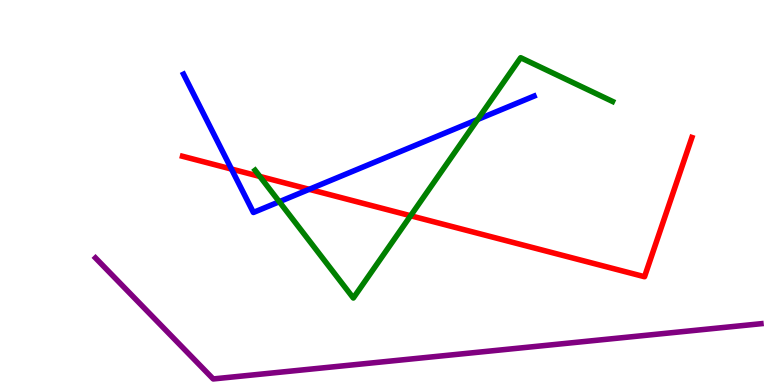[{'lines': ['blue', 'red'], 'intersections': [{'x': 2.99, 'y': 5.61}, {'x': 3.99, 'y': 5.08}]}, {'lines': ['green', 'red'], 'intersections': [{'x': 3.35, 'y': 5.42}, {'x': 5.3, 'y': 4.4}]}, {'lines': ['purple', 'red'], 'intersections': []}, {'lines': ['blue', 'green'], 'intersections': [{'x': 3.6, 'y': 4.76}, {'x': 6.16, 'y': 6.9}]}, {'lines': ['blue', 'purple'], 'intersections': []}, {'lines': ['green', 'purple'], 'intersections': []}]